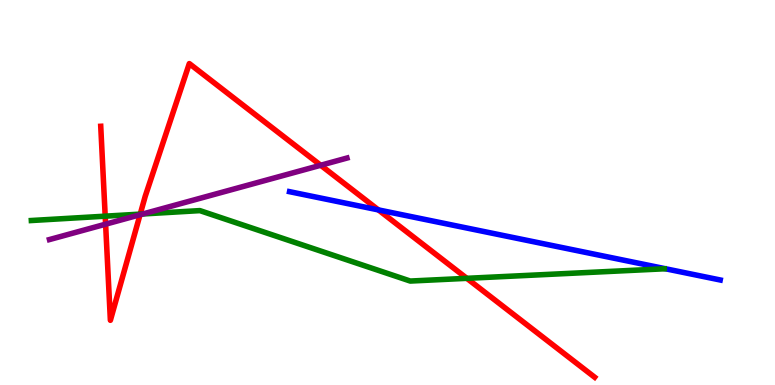[{'lines': ['blue', 'red'], 'intersections': [{'x': 4.88, 'y': 4.55}]}, {'lines': ['green', 'red'], 'intersections': [{'x': 1.36, 'y': 4.39}, {'x': 1.81, 'y': 4.44}, {'x': 6.02, 'y': 2.77}]}, {'lines': ['purple', 'red'], 'intersections': [{'x': 1.36, 'y': 4.18}, {'x': 1.81, 'y': 4.42}, {'x': 4.14, 'y': 5.71}]}, {'lines': ['blue', 'green'], 'intersections': []}, {'lines': ['blue', 'purple'], 'intersections': []}, {'lines': ['green', 'purple'], 'intersections': [{'x': 1.84, 'y': 4.44}]}]